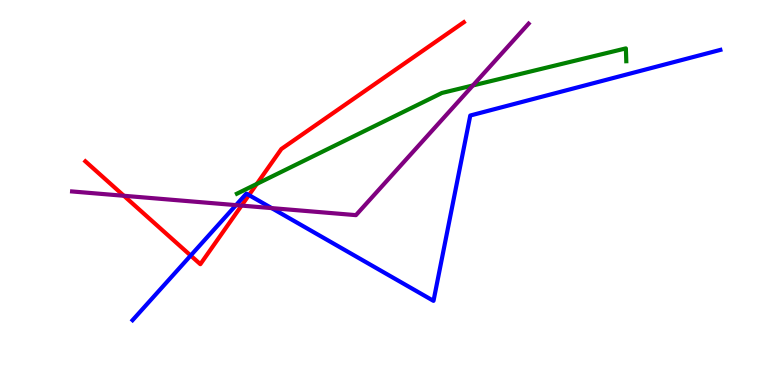[{'lines': ['blue', 'red'], 'intersections': [{'x': 2.46, 'y': 3.36}, {'x': 3.21, 'y': 4.93}]}, {'lines': ['green', 'red'], 'intersections': [{'x': 3.31, 'y': 5.22}]}, {'lines': ['purple', 'red'], 'intersections': [{'x': 1.6, 'y': 4.91}, {'x': 3.12, 'y': 4.66}]}, {'lines': ['blue', 'green'], 'intersections': []}, {'lines': ['blue', 'purple'], 'intersections': [{'x': 3.05, 'y': 4.67}, {'x': 3.51, 'y': 4.59}]}, {'lines': ['green', 'purple'], 'intersections': [{'x': 6.1, 'y': 7.78}]}]